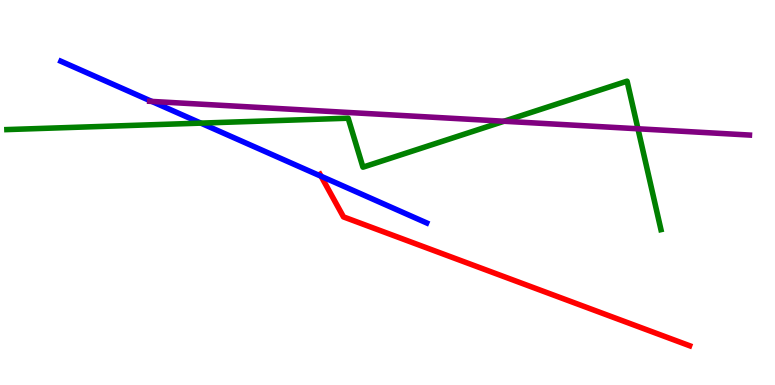[{'lines': ['blue', 'red'], 'intersections': [{'x': 4.14, 'y': 5.42}]}, {'lines': ['green', 'red'], 'intersections': []}, {'lines': ['purple', 'red'], 'intersections': []}, {'lines': ['blue', 'green'], 'intersections': [{'x': 2.59, 'y': 6.8}]}, {'lines': ['blue', 'purple'], 'intersections': [{'x': 1.96, 'y': 7.37}]}, {'lines': ['green', 'purple'], 'intersections': [{'x': 6.5, 'y': 6.85}, {'x': 8.23, 'y': 6.66}]}]